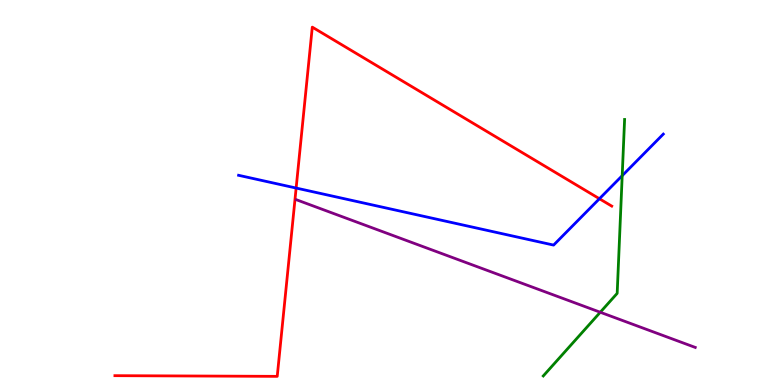[{'lines': ['blue', 'red'], 'intersections': [{'x': 3.82, 'y': 5.12}, {'x': 7.73, 'y': 4.84}]}, {'lines': ['green', 'red'], 'intersections': []}, {'lines': ['purple', 'red'], 'intersections': []}, {'lines': ['blue', 'green'], 'intersections': [{'x': 8.03, 'y': 5.44}]}, {'lines': ['blue', 'purple'], 'intersections': []}, {'lines': ['green', 'purple'], 'intersections': [{'x': 7.75, 'y': 1.89}]}]